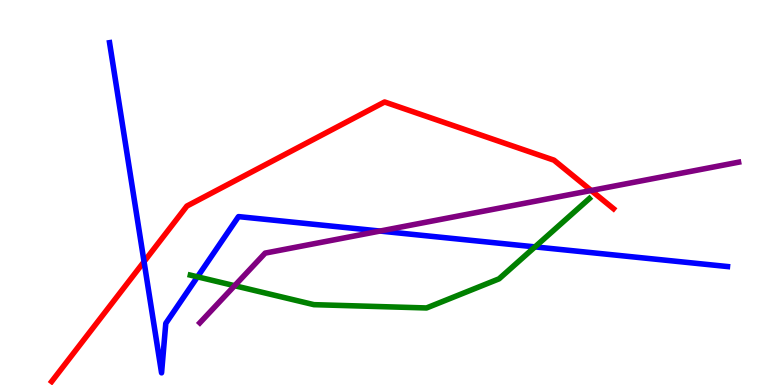[{'lines': ['blue', 'red'], 'intersections': [{'x': 1.86, 'y': 3.2}]}, {'lines': ['green', 'red'], 'intersections': []}, {'lines': ['purple', 'red'], 'intersections': [{'x': 7.63, 'y': 5.05}]}, {'lines': ['blue', 'green'], 'intersections': [{'x': 2.55, 'y': 2.81}, {'x': 6.9, 'y': 3.59}]}, {'lines': ['blue', 'purple'], 'intersections': [{'x': 4.9, 'y': 4.0}]}, {'lines': ['green', 'purple'], 'intersections': [{'x': 3.03, 'y': 2.58}]}]